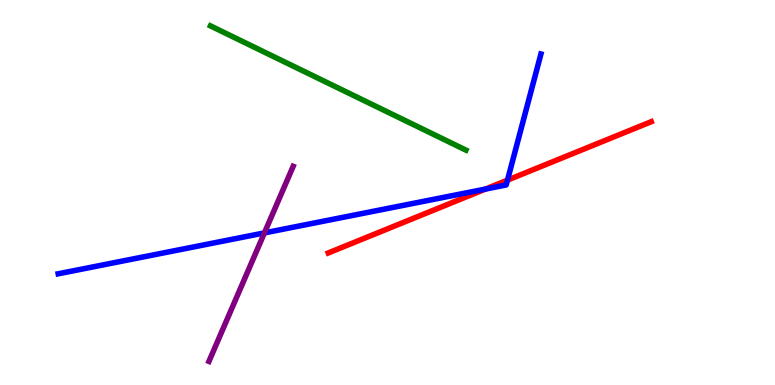[{'lines': ['blue', 'red'], 'intersections': [{'x': 6.26, 'y': 5.09}, {'x': 6.55, 'y': 5.32}]}, {'lines': ['green', 'red'], 'intersections': []}, {'lines': ['purple', 'red'], 'intersections': []}, {'lines': ['blue', 'green'], 'intersections': []}, {'lines': ['blue', 'purple'], 'intersections': [{'x': 3.41, 'y': 3.95}]}, {'lines': ['green', 'purple'], 'intersections': []}]